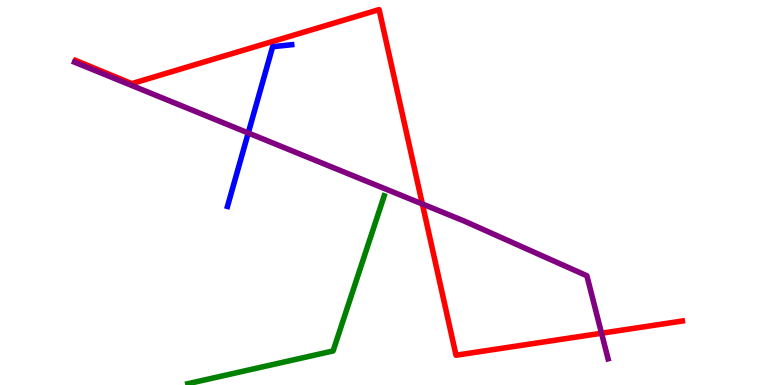[{'lines': ['blue', 'red'], 'intersections': []}, {'lines': ['green', 'red'], 'intersections': []}, {'lines': ['purple', 'red'], 'intersections': [{'x': 5.45, 'y': 4.7}, {'x': 7.76, 'y': 1.34}]}, {'lines': ['blue', 'green'], 'intersections': []}, {'lines': ['blue', 'purple'], 'intersections': [{'x': 3.2, 'y': 6.55}]}, {'lines': ['green', 'purple'], 'intersections': []}]